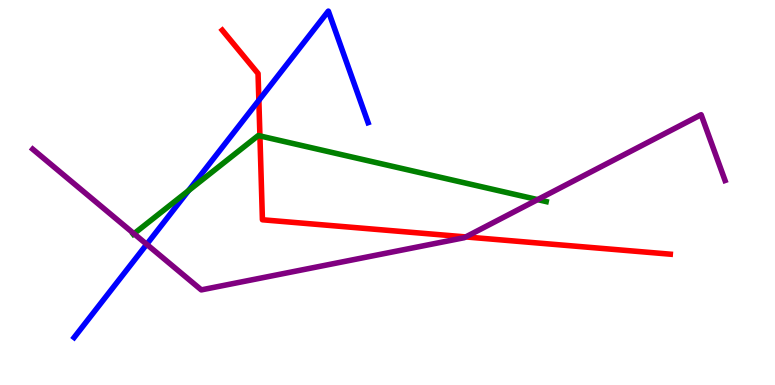[{'lines': ['blue', 'red'], 'intersections': [{'x': 3.34, 'y': 7.39}]}, {'lines': ['green', 'red'], 'intersections': [{'x': 3.35, 'y': 6.47}]}, {'lines': ['purple', 'red'], 'intersections': [{'x': 6.01, 'y': 3.85}]}, {'lines': ['blue', 'green'], 'intersections': [{'x': 2.43, 'y': 5.05}]}, {'lines': ['blue', 'purple'], 'intersections': [{'x': 1.89, 'y': 3.65}]}, {'lines': ['green', 'purple'], 'intersections': [{'x': 1.73, 'y': 3.93}, {'x': 6.94, 'y': 4.82}]}]